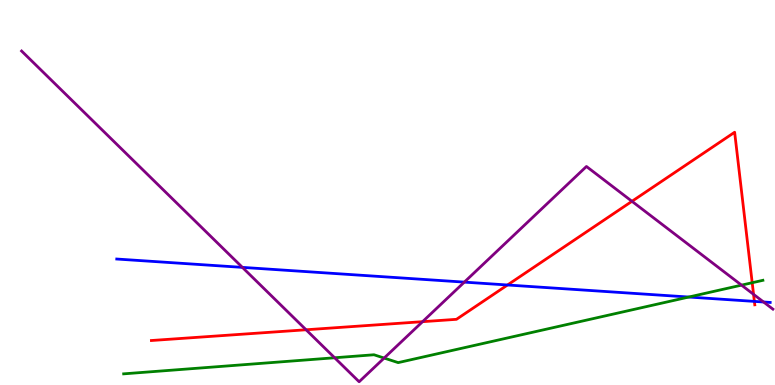[{'lines': ['blue', 'red'], 'intersections': [{'x': 6.55, 'y': 2.6}, {'x': 9.73, 'y': 2.17}]}, {'lines': ['green', 'red'], 'intersections': [{'x': 9.71, 'y': 2.66}]}, {'lines': ['purple', 'red'], 'intersections': [{'x': 3.95, 'y': 1.43}, {'x': 5.45, 'y': 1.64}, {'x': 8.15, 'y': 4.77}, {'x': 9.72, 'y': 2.35}]}, {'lines': ['blue', 'green'], 'intersections': [{'x': 8.89, 'y': 2.28}]}, {'lines': ['blue', 'purple'], 'intersections': [{'x': 3.13, 'y': 3.06}, {'x': 5.99, 'y': 2.67}, {'x': 9.85, 'y': 2.16}]}, {'lines': ['green', 'purple'], 'intersections': [{'x': 4.32, 'y': 0.707}, {'x': 4.96, 'y': 0.7}, {'x': 9.57, 'y': 2.59}]}]